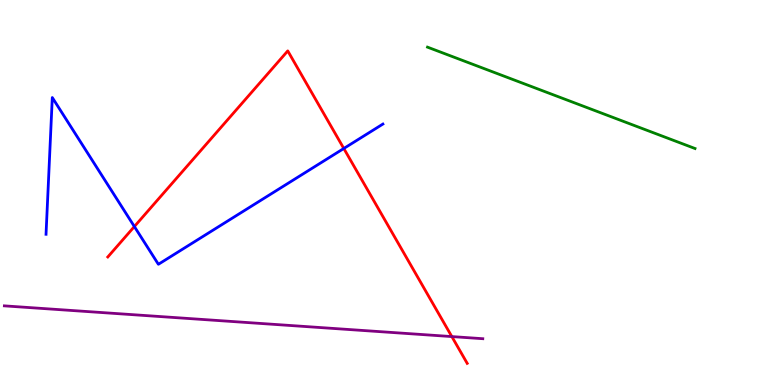[{'lines': ['blue', 'red'], 'intersections': [{'x': 1.73, 'y': 4.12}, {'x': 4.44, 'y': 6.14}]}, {'lines': ['green', 'red'], 'intersections': []}, {'lines': ['purple', 'red'], 'intersections': [{'x': 5.83, 'y': 1.26}]}, {'lines': ['blue', 'green'], 'intersections': []}, {'lines': ['blue', 'purple'], 'intersections': []}, {'lines': ['green', 'purple'], 'intersections': []}]